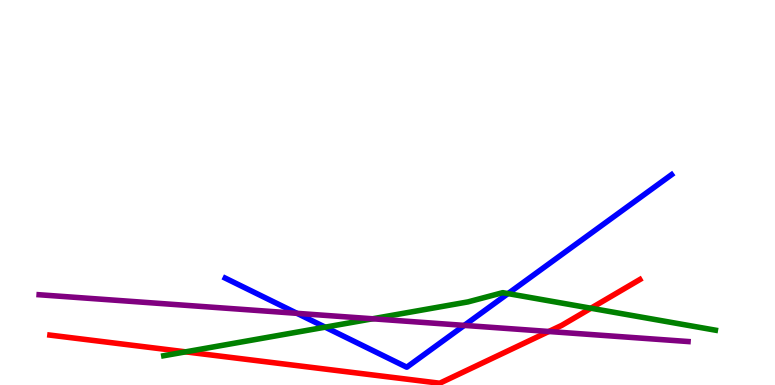[{'lines': ['blue', 'red'], 'intersections': []}, {'lines': ['green', 'red'], 'intersections': [{'x': 2.39, 'y': 0.861}, {'x': 7.63, 'y': 1.99}]}, {'lines': ['purple', 'red'], 'intersections': [{'x': 7.08, 'y': 1.39}]}, {'lines': ['blue', 'green'], 'intersections': [{'x': 4.2, 'y': 1.5}, {'x': 6.55, 'y': 2.37}]}, {'lines': ['blue', 'purple'], 'intersections': [{'x': 3.83, 'y': 1.86}, {'x': 5.99, 'y': 1.55}]}, {'lines': ['green', 'purple'], 'intersections': [{'x': 4.81, 'y': 1.72}]}]